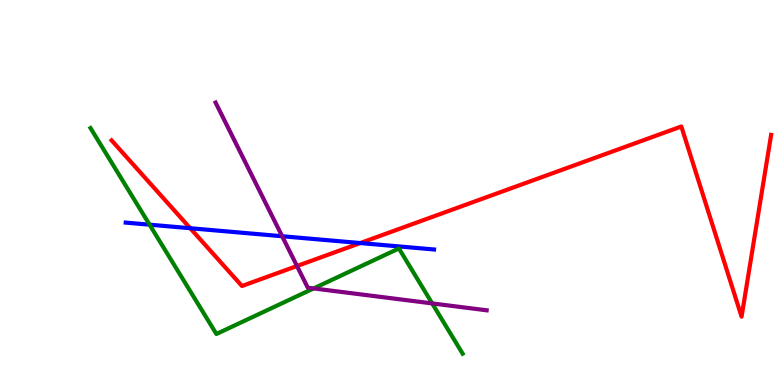[{'lines': ['blue', 'red'], 'intersections': [{'x': 2.45, 'y': 4.07}, {'x': 4.65, 'y': 3.69}]}, {'lines': ['green', 'red'], 'intersections': []}, {'lines': ['purple', 'red'], 'intersections': [{'x': 3.83, 'y': 3.09}]}, {'lines': ['blue', 'green'], 'intersections': [{'x': 1.93, 'y': 4.16}]}, {'lines': ['blue', 'purple'], 'intersections': [{'x': 3.64, 'y': 3.86}]}, {'lines': ['green', 'purple'], 'intersections': [{'x': 4.05, 'y': 2.51}, {'x': 5.58, 'y': 2.12}]}]